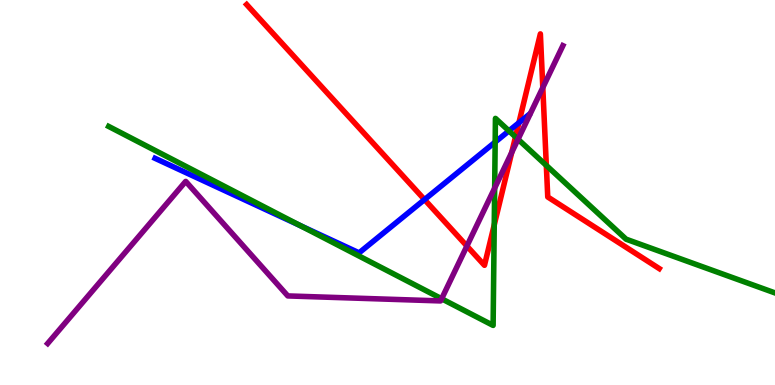[{'lines': ['blue', 'red'], 'intersections': [{'x': 5.48, 'y': 4.82}, {'x': 6.7, 'y': 6.81}]}, {'lines': ['green', 'red'], 'intersections': [{'x': 6.38, 'y': 4.16}, {'x': 6.65, 'y': 6.44}, {'x': 7.05, 'y': 5.7}]}, {'lines': ['purple', 'red'], 'intersections': [{'x': 6.02, 'y': 3.61}, {'x': 6.6, 'y': 6.04}, {'x': 7.0, 'y': 7.73}]}, {'lines': ['blue', 'green'], 'intersections': [{'x': 3.87, 'y': 4.14}, {'x': 6.39, 'y': 6.31}, {'x': 6.57, 'y': 6.6}]}, {'lines': ['blue', 'purple'], 'intersections': []}, {'lines': ['green', 'purple'], 'intersections': [{'x': 5.7, 'y': 2.24}, {'x': 6.38, 'y': 5.11}, {'x': 6.68, 'y': 6.38}]}]